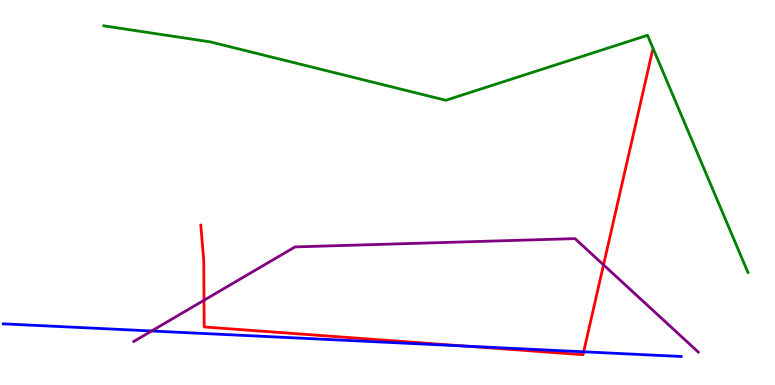[{'lines': ['blue', 'red'], 'intersections': [{'x': 6.01, 'y': 1.01}, {'x': 7.53, 'y': 0.862}]}, {'lines': ['green', 'red'], 'intersections': []}, {'lines': ['purple', 'red'], 'intersections': [{'x': 2.63, 'y': 2.2}, {'x': 7.79, 'y': 3.12}]}, {'lines': ['blue', 'green'], 'intersections': []}, {'lines': ['blue', 'purple'], 'intersections': [{'x': 1.96, 'y': 1.4}]}, {'lines': ['green', 'purple'], 'intersections': []}]